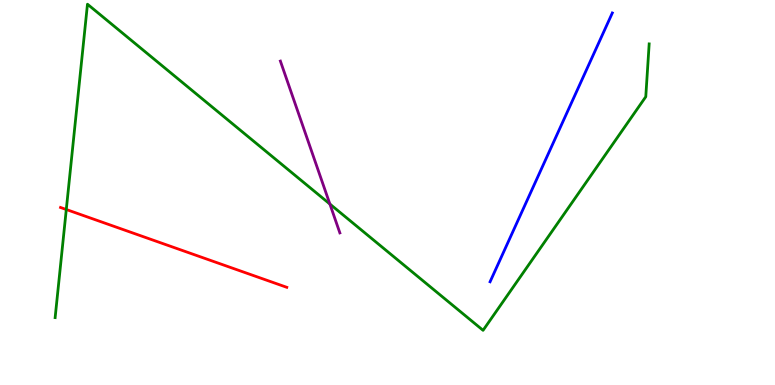[{'lines': ['blue', 'red'], 'intersections': []}, {'lines': ['green', 'red'], 'intersections': [{'x': 0.855, 'y': 4.56}]}, {'lines': ['purple', 'red'], 'intersections': []}, {'lines': ['blue', 'green'], 'intersections': []}, {'lines': ['blue', 'purple'], 'intersections': []}, {'lines': ['green', 'purple'], 'intersections': [{'x': 4.26, 'y': 4.7}]}]